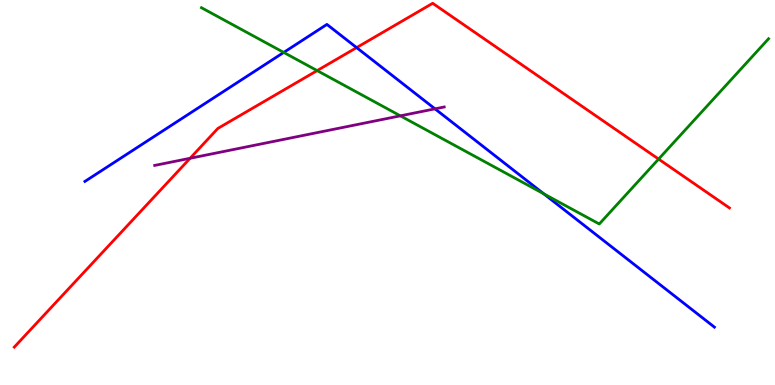[{'lines': ['blue', 'red'], 'intersections': [{'x': 4.6, 'y': 8.76}]}, {'lines': ['green', 'red'], 'intersections': [{'x': 4.09, 'y': 8.17}, {'x': 8.5, 'y': 5.87}]}, {'lines': ['purple', 'red'], 'intersections': [{'x': 2.45, 'y': 5.89}]}, {'lines': ['blue', 'green'], 'intersections': [{'x': 3.66, 'y': 8.64}, {'x': 7.02, 'y': 4.97}]}, {'lines': ['blue', 'purple'], 'intersections': [{'x': 5.61, 'y': 7.17}]}, {'lines': ['green', 'purple'], 'intersections': [{'x': 5.17, 'y': 6.99}]}]